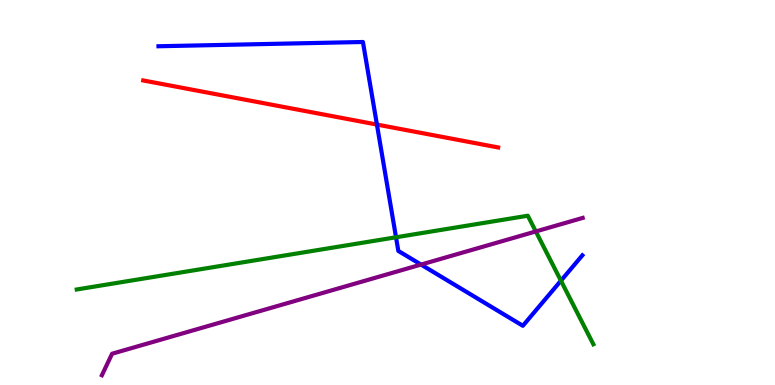[{'lines': ['blue', 'red'], 'intersections': [{'x': 4.86, 'y': 6.76}]}, {'lines': ['green', 'red'], 'intersections': []}, {'lines': ['purple', 'red'], 'intersections': []}, {'lines': ['blue', 'green'], 'intersections': [{'x': 5.11, 'y': 3.84}, {'x': 7.24, 'y': 2.71}]}, {'lines': ['blue', 'purple'], 'intersections': [{'x': 5.43, 'y': 3.13}]}, {'lines': ['green', 'purple'], 'intersections': [{'x': 6.91, 'y': 3.99}]}]